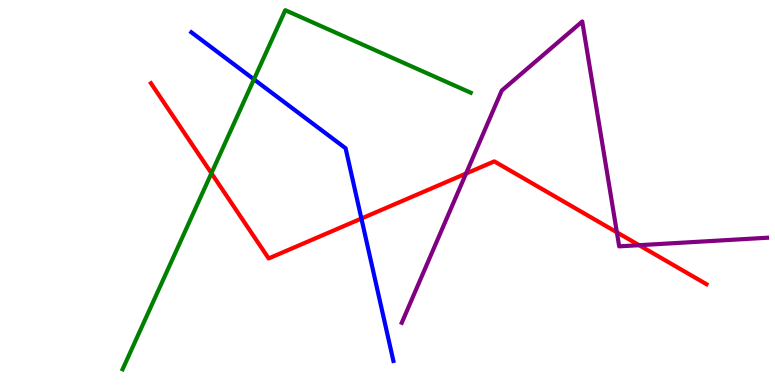[{'lines': ['blue', 'red'], 'intersections': [{'x': 4.66, 'y': 4.32}]}, {'lines': ['green', 'red'], 'intersections': [{'x': 2.73, 'y': 5.5}]}, {'lines': ['purple', 'red'], 'intersections': [{'x': 6.01, 'y': 5.49}, {'x': 7.96, 'y': 3.97}, {'x': 8.25, 'y': 3.63}]}, {'lines': ['blue', 'green'], 'intersections': [{'x': 3.28, 'y': 7.94}]}, {'lines': ['blue', 'purple'], 'intersections': []}, {'lines': ['green', 'purple'], 'intersections': []}]